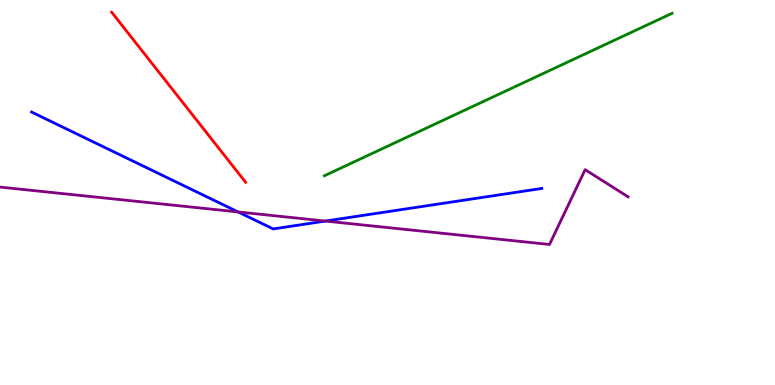[{'lines': ['blue', 'red'], 'intersections': []}, {'lines': ['green', 'red'], 'intersections': []}, {'lines': ['purple', 'red'], 'intersections': []}, {'lines': ['blue', 'green'], 'intersections': []}, {'lines': ['blue', 'purple'], 'intersections': [{'x': 3.07, 'y': 4.49}, {'x': 4.2, 'y': 4.26}]}, {'lines': ['green', 'purple'], 'intersections': []}]